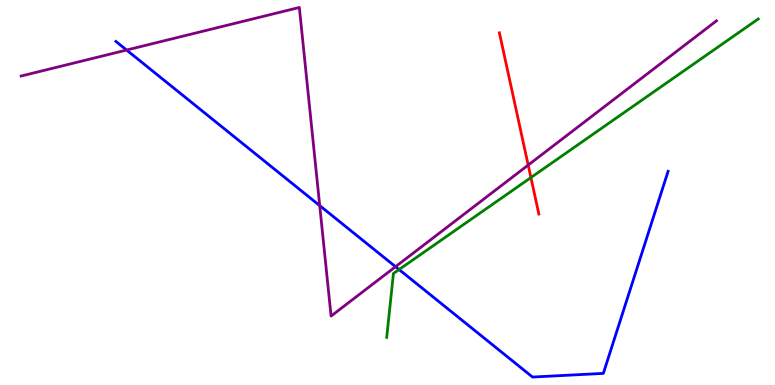[{'lines': ['blue', 'red'], 'intersections': []}, {'lines': ['green', 'red'], 'intersections': [{'x': 6.85, 'y': 5.39}]}, {'lines': ['purple', 'red'], 'intersections': [{'x': 6.82, 'y': 5.71}]}, {'lines': ['blue', 'green'], 'intersections': [{'x': 5.15, 'y': 3.0}]}, {'lines': ['blue', 'purple'], 'intersections': [{'x': 1.63, 'y': 8.7}, {'x': 4.13, 'y': 4.66}, {'x': 5.1, 'y': 3.07}]}, {'lines': ['green', 'purple'], 'intersections': []}]